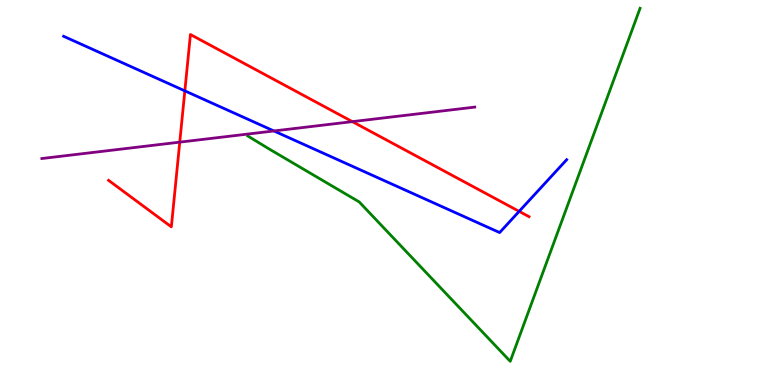[{'lines': ['blue', 'red'], 'intersections': [{'x': 2.39, 'y': 7.64}, {'x': 6.7, 'y': 4.51}]}, {'lines': ['green', 'red'], 'intersections': []}, {'lines': ['purple', 'red'], 'intersections': [{'x': 2.32, 'y': 6.31}, {'x': 4.55, 'y': 6.84}]}, {'lines': ['blue', 'green'], 'intersections': []}, {'lines': ['blue', 'purple'], 'intersections': [{'x': 3.53, 'y': 6.6}]}, {'lines': ['green', 'purple'], 'intersections': []}]